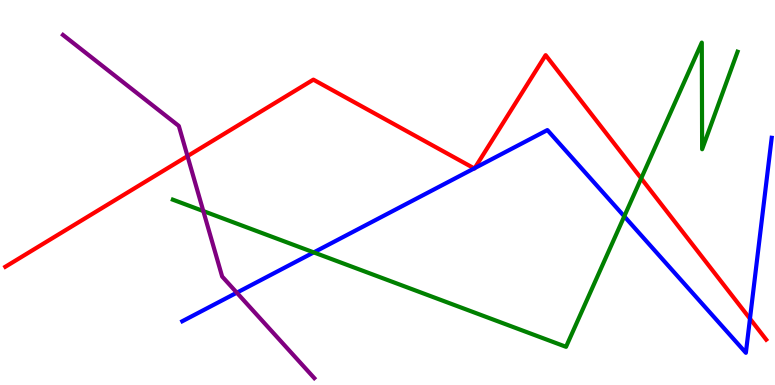[{'lines': ['blue', 'red'], 'intersections': [{'x': 6.12, 'y': 5.63}, {'x': 6.13, 'y': 5.63}, {'x': 9.68, 'y': 1.72}]}, {'lines': ['green', 'red'], 'intersections': [{'x': 8.27, 'y': 5.37}]}, {'lines': ['purple', 'red'], 'intersections': [{'x': 2.42, 'y': 5.95}]}, {'lines': ['blue', 'green'], 'intersections': [{'x': 4.05, 'y': 3.44}, {'x': 8.06, 'y': 4.38}]}, {'lines': ['blue', 'purple'], 'intersections': [{'x': 3.06, 'y': 2.4}]}, {'lines': ['green', 'purple'], 'intersections': [{'x': 2.62, 'y': 4.52}]}]